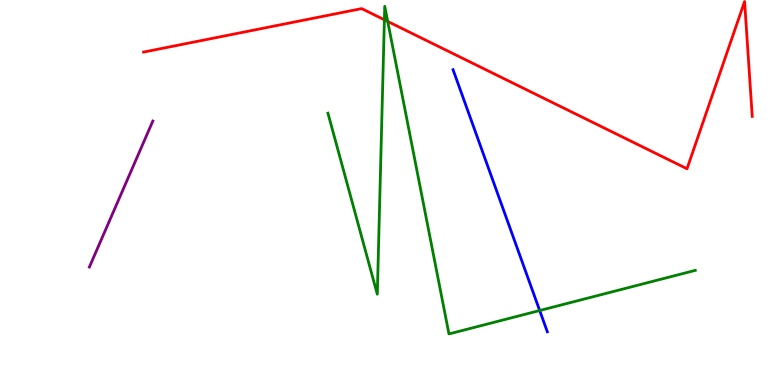[{'lines': ['blue', 'red'], 'intersections': []}, {'lines': ['green', 'red'], 'intersections': [{'x': 4.96, 'y': 9.49}, {'x': 5.0, 'y': 9.44}]}, {'lines': ['purple', 'red'], 'intersections': []}, {'lines': ['blue', 'green'], 'intersections': [{'x': 6.96, 'y': 1.93}]}, {'lines': ['blue', 'purple'], 'intersections': []}, {'lines': ['green', 'purple'], 'intersections': []}]